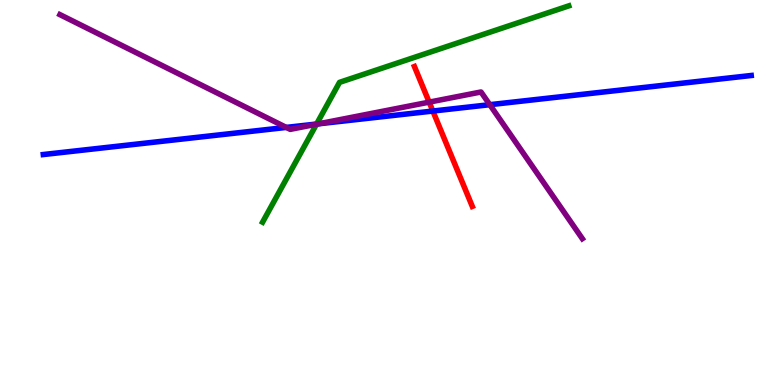[{'lines': ['blue', 'red'], 'intersections': [{'x': 5.59, 'y': 7.12}]}, {'lines': ['green', 'red'], 'intersections': []}, {'lines': ['purple', 'red'], 'intersections': [{'x': 5.54, 'y': 7.35}]}, {'lines': ['blue', 'green'], 'intersections': [{'x': 4.09, 'y': 6.78}]}, {'lines': ['blue', 'purple'], 'intersections': [{'x': 3.69, 'y': 6.69}, {'x': 4.11, 'y': 6.78}, {'x': 6.32, 'y': 7.28}]}, {'lines': ['green', 'purple'], 'intersections': [{'x': 4.08, 'y': 6.77}]}]